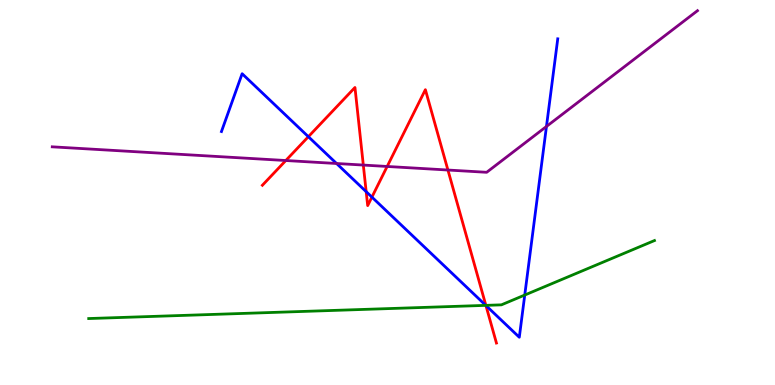[{'lines': ['blue', 'red'], 'intersections': [{'x': 3.98, 'y': 6.45}, {'x': 4.72, 'y': 5.02}, {'x': 4.8, 'y': 4.88}, {'x': 6.27, 'y': 2.06}]}, {'lines': ['green', 'red'], 'intersections': [{'x': 6.27, 'y': 2.07}]}, {'lines': ['purple', 'red'], 'intersections': [{'x': 3.69, 'y': 5.83}, {'x': 4.69, 'y': 5.71}, {'x': 5.0, 'y': 5.68}, {'x': 5.78, 'y': 5.58}]}, {'lines': ['blue', 'green'], 'intersections': [{'x': 6.27, 'y': 2.07}, {'x': 6.77, 'y': 2.34}]}, {'lines': ['blue', 'purple'], 'intersections': [{'x': 4.34, 'y': 5.75}, {'x': 7.05, 'y': 6.72}]}, {'lines': ['green', 'purple'], 'intersections': []}]